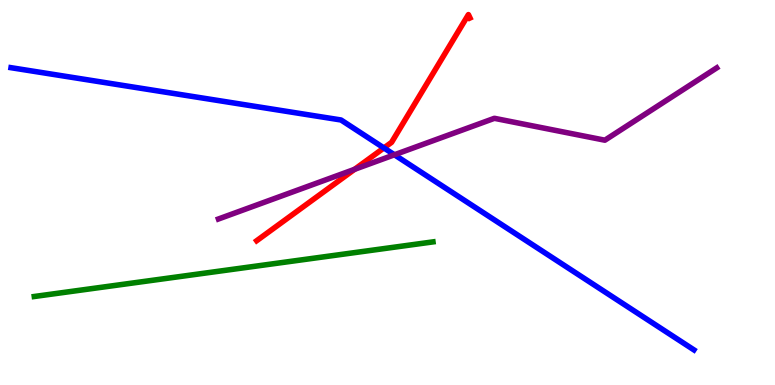[{'lines': ['blue', 'red'], 'intersections': [{'x': 4.95, 'y': 6.16}]}, {'lines': ['green', 'red'], 'intersections': []}, {'lines': ['purple', 'red'], 'intersections': [{'x': 4.58, 'y': 5.6}]}, {'lines': ['blue', 'green'], 'intersections': []}, {'lines': ['blue', 'purple'], 'intersections': [{'x': 5.09, 'y': 5.98}]}, {'lines': ['green', 'purple'], 'intersections': []}]